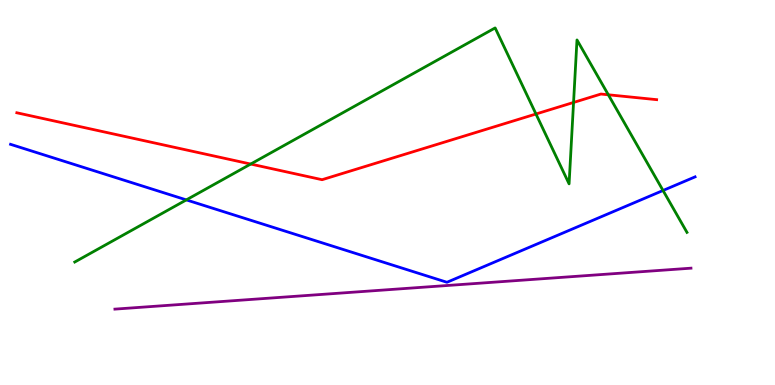[{'lines': ['blue', 'red'], 'intersections': []}, {'lines': ['green', 'red'], 'intersections': [{'x': 3.23, 'y': 5.74}, {'x': 6.92, 'y': 7.04}, {'x': 7.4, 'y': 7.34}, {'x': 7.85, 'y': 7.54}]}, {'lines': ['purple', 'red'], 'intersections': []}, {'lines': ['blue', 'green'], 'intersections': [{'x': 2.4, 'y': 4.81}, {'x': 8.56, 'y': 5.05}]}, {'lines': ['blue', 'purple'], 'intersections': []}, {'lines': ['green', 'purple'], 'intersections': []}]